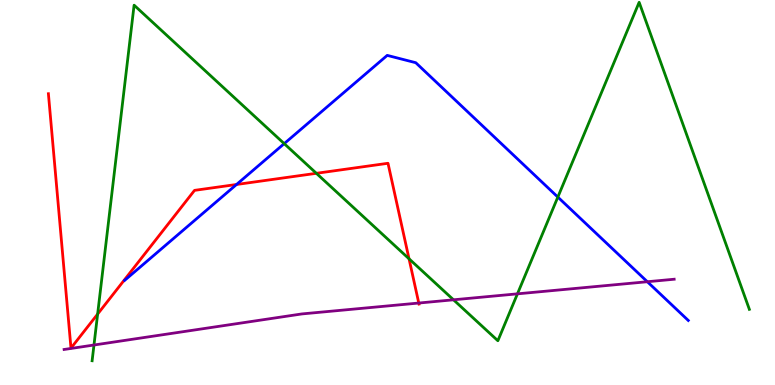[{'lines': ['blue', 'red'], 'intersections': [{'x': 3.05, 'y': 5.21}]}, {'lines': ['green', 'red'], 'intersections': [{'x': 1.26, 'y': 1.84}, {'x': 4.08, 'y': 5.5}, {'x': 5.28, 'y': 3.28}]}, {'lines': ['purple', 'red'], 'intersections': [{'x': 5.4, 'y': 2.13}]}, {'lines': ['blue', 'green'], 'intersections': [{'x': 3.67, 'y': 6.27}, {'x': 7.2, 'y': 4.88}]}, {'lines': ['blue', 'purple'], 'intersections': [{'x': 8.35, 'y': 2.68}]}, {'lines': ['green', 'purple'], 'intersections': [{'x': 1.21, 'y': 1.04}, {'x': 5.85, 'y': 2.21}, {'x': 6.68, 'y': 2.37}]}]